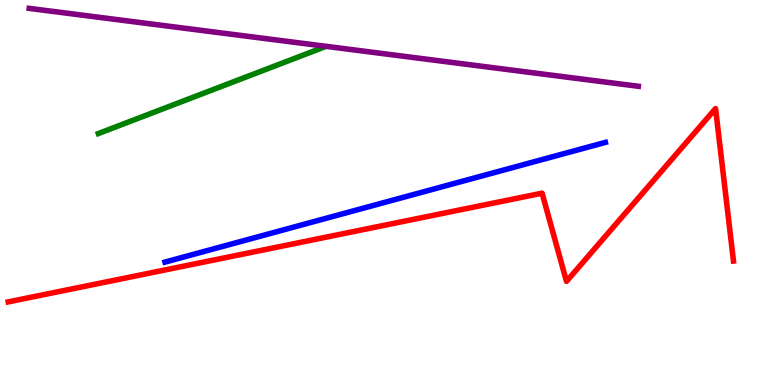[{'lines': ['blue', 'red'], 'intersections': []}, {'lines': ['green', 'red'], 'intersections': []}, {'lines': ['purple', 'red'], 'intersections': []}, {'lines': ['blue', 'green'], 'intersections': []}, {'lines': ['blue', 'purple'], 'intersections': []}, {'lines': ['green', 'purple'], 'intersections': []}]